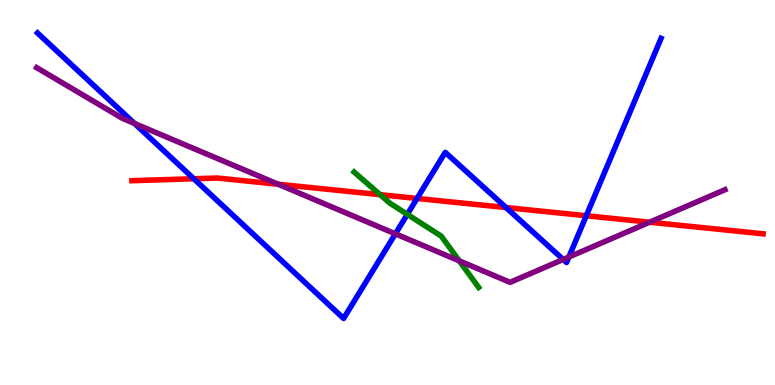[{'lines': ['blue', 'red'], 'intersections': [{'x': 2.5, 'y': 5.36}, {'x': 5.38, 'y': 4.85}, {'x': 6.53, 'y': 4.61}, {'x': 7.56, 'y': 4.4}]}, {'lines': ['green', 'red'], 'intersections': [{'x': 4.9, 'y': 4.94}]}, {'lines': ['purple', 'red'], 'intersections': [{'x': 3.59, 'y': 5.21}, {'x': 8.38, 'y': 4.23}]}, {'lines': ['blue', 'green'], 'intersections': [{'x': 5.26, 'y': 4.43}]}, {'lines': ['blue', 'purple'], 'intersections': [{'x': 1.74, 'y': 6.79}, {'x': 5.1, 'y': 3.93}, {'x': 7.27, 'y': 3.26}, {'x': 7.34, 'y': 3.32}]}, {'lines': ['green', 'purple'], 'intersections': [{'x': 5.93, 'y': 3.22}]}]